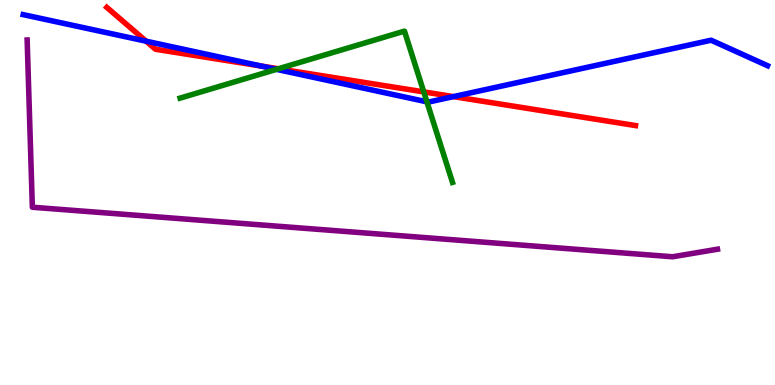[{'lines': ['blue', 'red'], 'intersections': [{'x': 1.89, 'y': 8.93}, {'x': 3.37, 'y': 8.28}, {'x': 5.85, 'y': 7.49}]}, {'lines': ['green', 'red'], 'intersections': [{'x': 3.59, 'y': 8.21}, {'x': 5.47, 'y': 7.61}]}, {'lines': ['purple', 'red'], 'intersections': []}, {'lines': ['blue', 'green'], 'intersections': [{'x': 3.57, 'y': 8.2}, {'x': 5.51, 'y': 7.35}]}, {'lines': ['blue', 'purple'], 'intersections': []}, {'lines': ['green', 'purple'], 'intersections': []}]